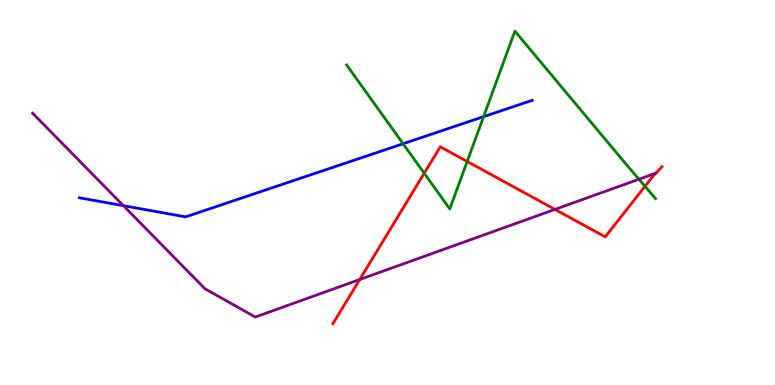[{'lines': ['blue', 'red'], 'intersections': []}, {'lines': ['green', 'red'], 'intersections': [{'x': 5.47, 'y': 5.5}, {'x': 6.03, 'y': 5.81}, {'x': 8.32, 'y': 5.16}]}, {'lines': ['purple', 'red'], 'intersections': [{'x': 4.64, 'y': 2.74}, {'x': 7.16, 'y': 4.56}, {'x': 8.46, 'y': 5.5}]}, {'lines': ['blue', 'green'], 'intersections': [{'x': 5.2, 'y': 6.27}, {'x': 6.24, 'y': 6.97}]}, {'lines': ['blue', 'purple'], 'intersections': [{'x': 1.59, 'y': 4.66}]}, {'lines': ['green', 'purple'], 'intersections': [{'x': 8.24, 'y': 5.34}]}]